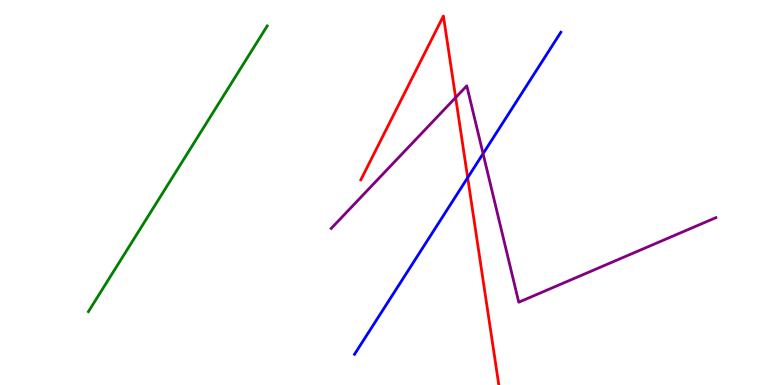[{'lines': ['blue', 'red'], 'intersections': [{'x': 6.03, 'y': 5.39}]}, {'lines': ['green', 'red'], 'intersections': []}, {'lines': ['purple', 'red'], 'intersections': [{'x': 5.88, 'y': 7.47}]}, {'lines': ['blue', 'green'], 'intersections': []}, {'lines': ['blue', 'purple'], 'intersections': [{'x': 6.23, 'y': 6.01}]}, {'lines': ['green', 'purple'], 'intersections': []}]